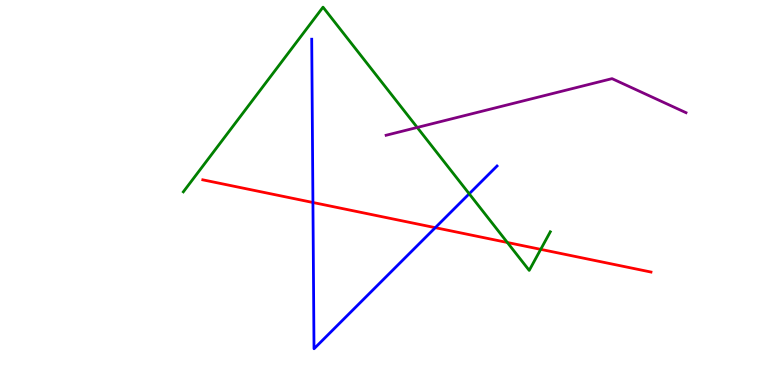[{'lines': ['blue', 'red'], 'intersections': [{'x': 4.04, 'y': 4.74}, {'x': 5.62, 'y': 4.09}]}, {'lines': ['green', 'red'], 'intersections': [{'x': 6.55, 'y': 3.7}, {'x': 6.98, 'y': 3.52}]}, {'lines': ['purple', 'red'], 'intersections': []}, {'lines': ['blue', 'green'], 'intersections': [{'x': 6.05, 'y': 4.97}]}, {'lines': ['blue', 'purple'], 'intersections': []}, {'lines': ['green', 'purple'], 'intersections': [{'x': 5.38, 'y': 6.69}]}]